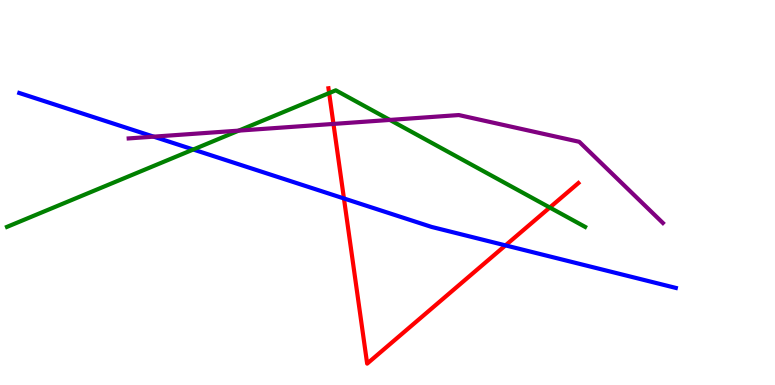[{'lines': ['blue', 'red'], 'intersections': [{'x': 4.44, 'y': 4.85}, {'x': 6.52, 'y': 3.63}]}, {'lines': ['green', 'red'], 'intersections': [{'x': 4.25, 'y': 7.58}, {'x': 7.09, 'y': 4.61}]}, {'lines': ['purple', 'red'], 'intersections': [{'x': 4.3, 'y': 6.78}]}, {'lines': ['blue', 'green'], 'intersections': [{'x': 2.49, 'y': 6.12}]}, {'lines': ['blue', 'purple'], 'intersections': [{'x': 1.98, 'y': 6.45}]}, {'lines': ['green', 'purple'], 'intersections': [{'x': 3.08, 'y': 6.61}, {'x': 5.03, 'y': 6.88}]}]